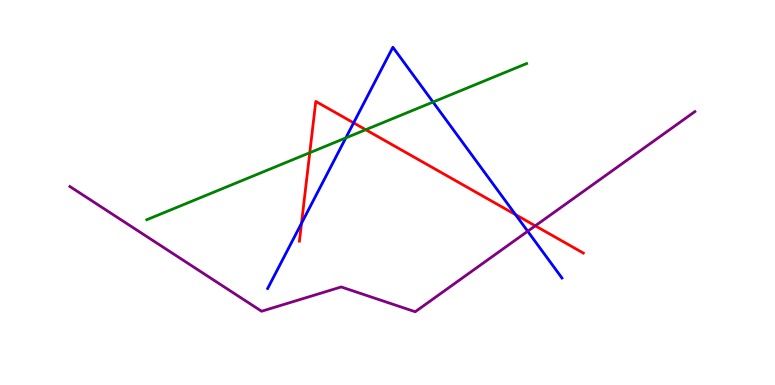[{'lines': ['blue', 'red'], 'intersections': [{'x': 3.89, 'y': 4.2}, {'x': 4.56, 'y': 6.81}, {'x': 6.65, 'y': 4.43}]}, {'lines': ['green', 'red'], 'intersections': [{'x': 4.0, 'y': 6.03}, {'x': 4.72, 'y': 6.63}]}, {'lines': ['purple', 'red'], 'intersections': [{'x': 6.91, 'y': 4.13}]}, {'lines': ['blue', 'green'], 'intersections': [{'x': 4.46, 'y': 6.42}, {'x': 5.59, 'y': 7.35}]}, {'lines': ['blue', 'purple'], 'intersections': [{'x': 6.81, 'y': 3.99}]}, {'lines': ['green', 'purple'], 'intersections': []}]